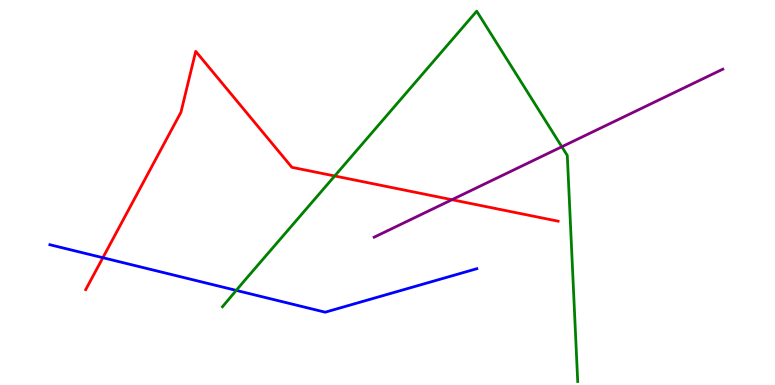[{'lines': ['blue', 'red'], 'intersections': [{'x': 1.33, 'y': 3.31}]}, {'lines': ['green', 'red'], 'intersections': [{'x': 4.32, 'y': 5.43}]}, {'lines': ['purple', 'red'], 'intersections': [{'x': 5.83, 'y': 4.81}]}, {'lines': ['blue', 'green'], 'intersections': [{'x': 3.05, 'y': 2.46}]}, {'lines': ['blue', 'purple'], 'intersections': []}, {'lines': ['green', 'purple'], 'intersections': [{'x': 7.25, 'y': 6.19}]}]